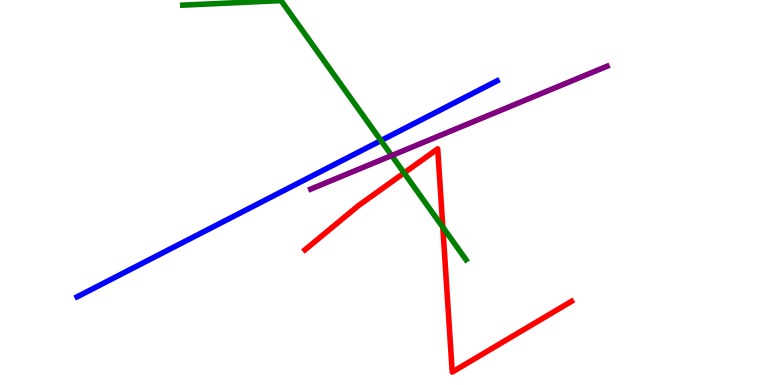[{'lines': ['blue', 'red'], 'intersections': []}, {'lines': ['green', 'red'], 'intersections': [{'x': 5.21, 'y': 5.51}, {'x': 5.71, 'y': 4.1}]}, {'lines': ['purple', 'red'], 'intersections': []}, {'lines': ['blue', 'green'], 'intersections': [{'x': 4.92, 'y': 6.35}]}, {'lines': ['blue', 'purple'], 'intersections': []}, {'lines': ['green', 'purple'], 'intersections': [{'x': 5.05, 'y': 5.96}]}]